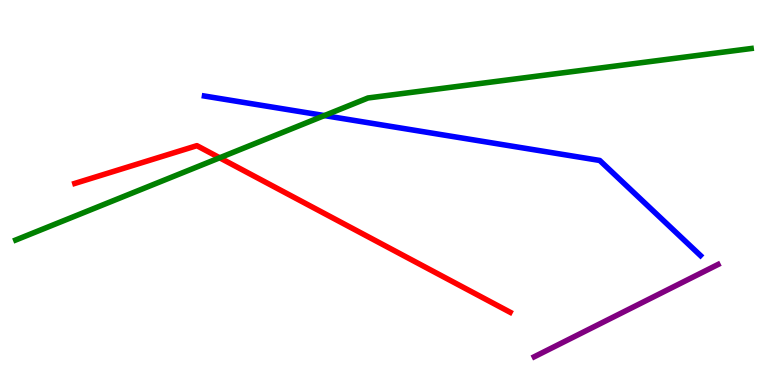[{'lines': ['blue', 'red'], 'intersections': []}, {'lines': ['green', 'red'], 'intersections': [{'x': 2.83, 'y': 5.9}]}, {'lines': ['purple', 'red'], 'intersections': []}, {'lines': ['blue', 'green'], 'intersections': [{'x': 4.19, 'y': 7.0}]}, {'lines': ['blue', 'purple'], 'intersections': []}, {'lines': ['green', 'purple'], 'intersections': []}]